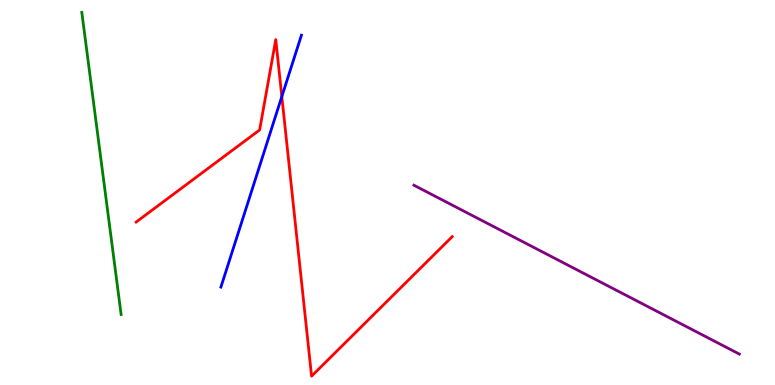[{'lines': ['blue', 'red'], 'intersections': [{'x': 3.64, 'y': 7.49}]}, {'lines': ['green', 'red'], 'intersections': []}, {'lines': ['purple', 'red'], 'intersections': []}, {'lines': ['blue', 'green'], 'intersections': []}, {'lines': ['blue', 'purple'], 'intersections': []}, {'lines': ['green', 'purple'], 'intersections': []}]